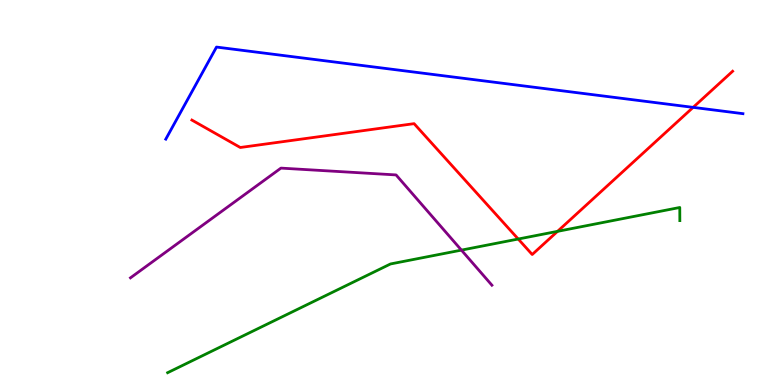[{'lines': ['blue', 'red'], 'intersections': [{'x': 8.94, 'y': 7.21}]}, {'lines': ['green', 'red'], 'intersections': [{'x': 6.69, 'y': 3.79}, {'x': 7.19, 'y': 3.99}]}, {'lines': ['purple', 'red'], 'intersections': []}, {'lines': ['blue', 'green'], 'intersections': []}, {'lines': ['blue', 'purple'], 'intersections': []}, {'lines': ['green', 'purple'], 'intersections': [{'x': 5.95, 'y': 3.5}]}]